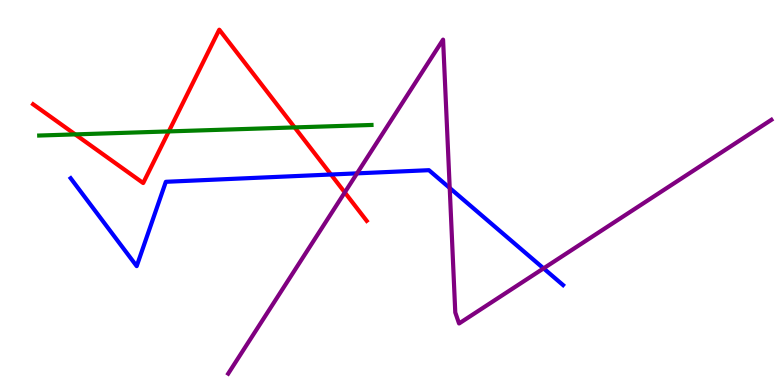[{'lines': ['blue', 'red'], 'intersections': [{'x': 4.27, 'y': 5.47}]}, {'lines': ['green', 'red'], 'intersections': [{'x': 0.97, 'y': 6.51}, {'x': 2.18, 'y': 6.59}, {'x': 3.8, 'y': 6.69}]}, {'lines': ['purple', 'red'], 'intersections': [{'x': 4.45, 'y': 5.0}]}, {'lines': ['blue', 'green'], 'intersections': []}, {'lines': ['blue', 'purple'], 'intersections': [{'x': 4.61, 'y': 5.5}, {'x': 5.8, 'y': 5.12}, {'x': 7.01, 'y': 3.03}]}, {'lines': ['green', 'purple'], 'intersections': []}]